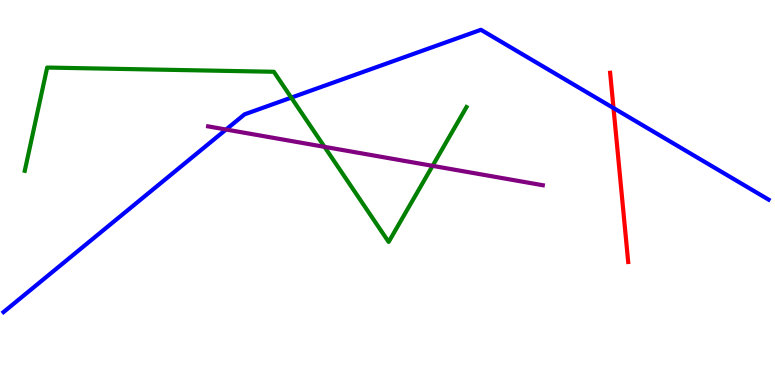[{'lines': ['blue', 'red'], 'intersections': [{'x': 7.92, 'y': 7.19}]}, {'lines': ['green', 'red'], 'intersections': []}, {'lines': ['purple', 'red'], 'intersections': []}, {'lines': ['blue', 'green'], 'intersections': [{'x': 3.76, 'y': 7.46}]}, {'lines': ['blue', 'purple'], 'intersections': [{'x': 2.92, 'y': 6.64}]}, {'lines': ['green', 'purple'], 'intersections': [{'x': 4.19, 'y': 6.19}, {'x': 5.58, 'y': 5.69}]}]